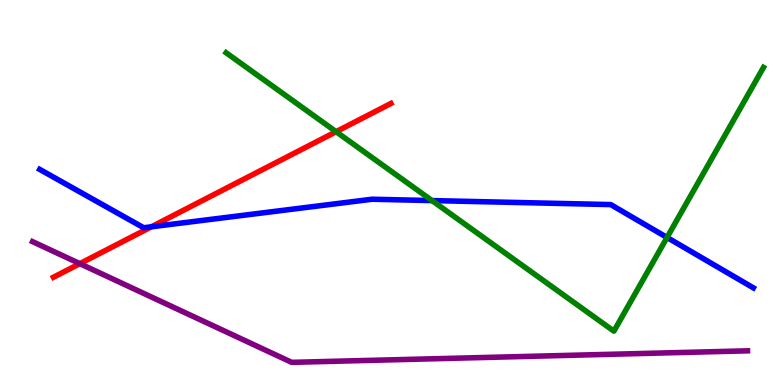[{'lines': ['blue', 'red'], 'intersections': [{'x': 1.95, 'y': 4.11}]}, {'lines': ['green', 'red'], 'intersections': [{'x': 4.34, 'y': 6.58}]}, {'lines': ['purple', 'red'], 'intersections': [{'x': 1.03, 'y': 3.15}]}, {'lines': ['blue', 'green'], 'intersections': [{'x': 5.57, 'y': 4.79}, {'x': 8.61, 'y': 3.83}]}, {'lines': ['blue', 'purple'], 'intersections': []}, {'lines': ['green', 'purple'], 'intersections': []}]